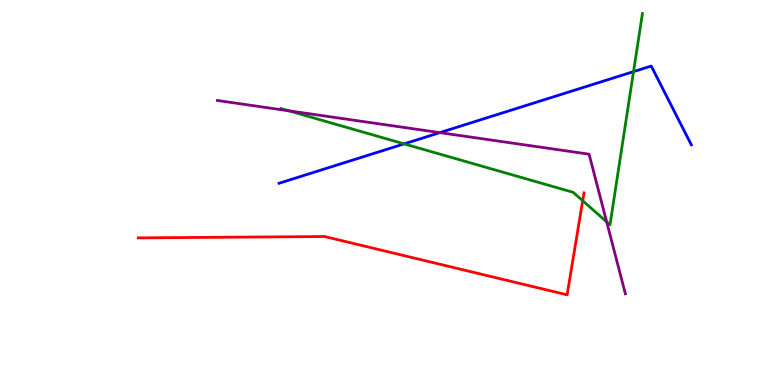[{'lines': ['blue', 'red'], 'intersections': []}, {'lines': ['green', 'red'], 'intersections': [{'x': 7.52, 'y': 4.79}]}, {'lines': ['purple', 'red'], 'intersections': []}, {'lines': ['blue', 'green'], 'intersections': [{'x': 5.21, 'y': 6.26}, {'x': 8.17, 'y': 8.14}]}, {'lines': ['blue', 'purple'], 'intersections': [{'x': 5.68, 'y': 6.56}]}, {'lines': ['green', 'purple'], 'intersections': [{'x': 3.73, 'y': 7.12}, {'x': 7.83, 'y': 4.24}]}]